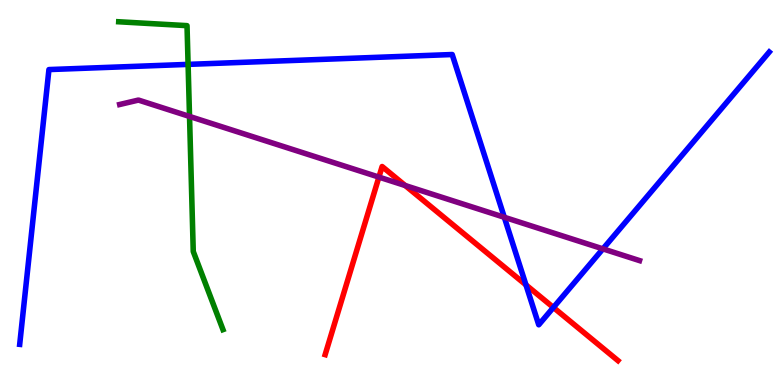[{'lines': ['blue', 'red'], 'intersections': [{'x': 6.79, 'y': 2.6}, {'x': 7.14, 'y': 2.01}]}, {'lines': ['green', 'red'], 'intersections': []}, {'lines': ['purple', 'red'], 'intersections': [{'x': 4.89, 'y': 5.4}, {'x': 5.23, 'y': 5.18}]}, {'lines': ['blue', 'green'], 'intersections': [{'x': 2.43, 'y': 8.33}]}, {'lines': ['blue', 'purple'], 'intersections': [{'x': 6.51, 'y': 4.36}, {'x': 7.78, 'y': 3.54}]}, {'lines': ['green', 'purple'], 'intersections': [{'x': 2.45, 'y': 6.98}]}]